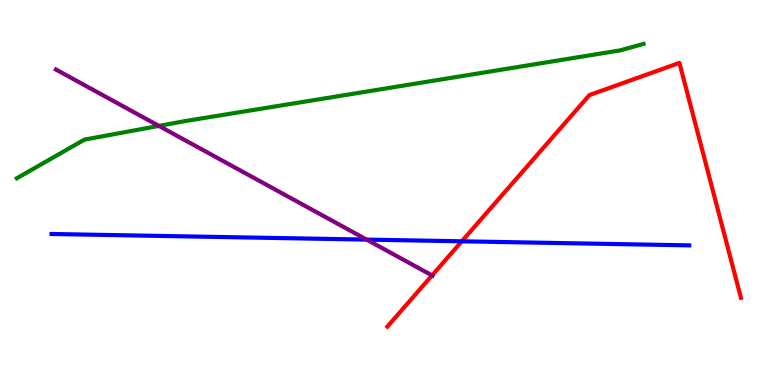[{'lines': ['blue', 'red'], 'intersections': [{'x': 5.96, 'y': 3.73}]}, {'lines': ['green', 'red'], 'intersections': []}, {'lines': ['purple', 'red'], 'intersections': [{'x': 5.57, 'y': 2.85}]}, {'lines': ['blue', 'green'], 'intersections': []}, {'lines': ['blue', 'purple'], 'intersections': [{'x': 4.73, 'y': 3.78}]}, {'lines': ['green', 'purple'], 'intersections': [{'x': 2.05, 'y': 6.73}]}]